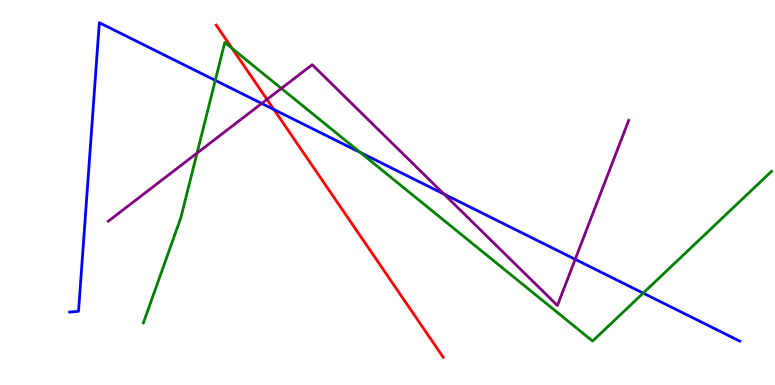[{'lines': ['blue', 'red'], 'intersections': [{'x': 3.53, 'y': 7.16}]}, {'lines': ['green', 'red'], 'intersections': [{'x': 3.0, 'y': 8.74}]}, {'lines': ['purple', 'red'], 'intersections': [{'x': 3.45, 'y': 7.42}]}, {'lines': ['blue', 'green'], 'intersections': [{'x': 2.78, 'y': 7.91}, {'x': 4.65, 'y': 6.04}, {'x': 8.3, 'y': 2.39}]}, {'lines': ['blue', 'purple'], 'intersections': [{'x': 3.38, 'y': 7.31}, {'x': 5.73, 'y': 4.96}, {'x': 7.42, 'y': 3.26}]}, {'lines': ['green', 'purple'], 'intersections': [{'x': 2.54, 'y': 6.02}, {'x': 3.63, 'y': 7.7}]}]